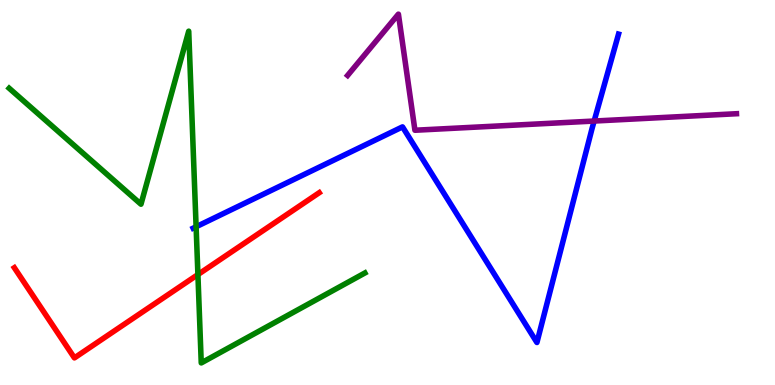[{'lines': ['blue', 'red'], 'intersections': []}, {'lines': ['green', 'red'], 'intersections': [{'x': 2.55, 'y': 2.87}]}, {'lines': ['purple', 'red'], 'intersections': []}, {'lines': ['blue', 'green'], 'intersections': [{'x': 2.53, 'y': 4.11}]}, {'lines': ['blue', 'purple'], 'intersections': [{'x': 7.67, 'y': 6.86}]}, {'lines': ['green', 'purple'], 'intersections': []}]